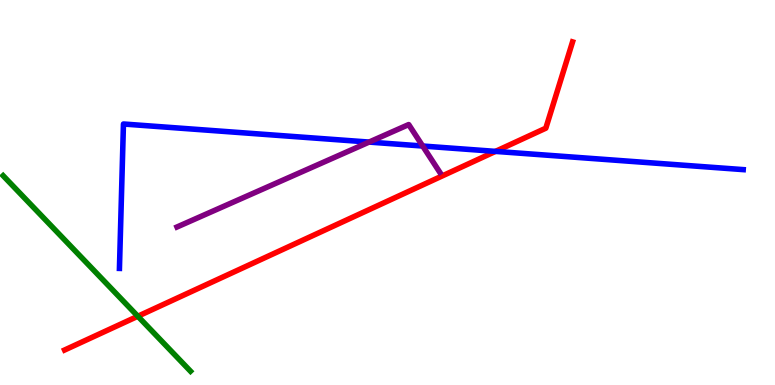[{'lines': ['blue', 'red'], 'intersections': [{'x': 6.39, 'y': 6.07}]}, {'lines': ['green', 'red'], 'intersections': [{'x': 1.78, 'y': 1.79}]}, {'lines': ['purple', 'red'], 'intersections': []}, {'lines': ['blue', 'green'], 'intersections': []}, {'lines': ['blue', 'purple'], 'intersections': [{'x': 4.76, 'y': 6.31}, {'x': 5.45, 'y': 6.21}]}, {'lines': ['green', 'purple'], 'intersections': []}]